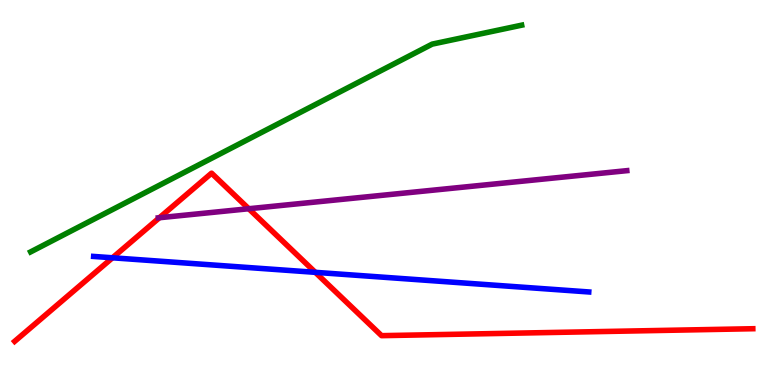[{'lines': ['blue', 'red'], 'intersections': [{'x': 1.45, 'y': 3.3}, {'x': 4.07, 'y': 2.93}]}, {'lines': ['green', 'red'], 'intersections': []}, {'lines': ['purple', 'red'], 'intersections': [{'x': 2.06, 'y': 4.34}, {'x': 3.21, 'y': 4.58}]}, {'lines': ['blue', 'green'], 'intersections': []}, {'lines': ['blue', 'purple'], 'intersections': []}, {'lines': ['green', 'purple'], 'intersections': []}]